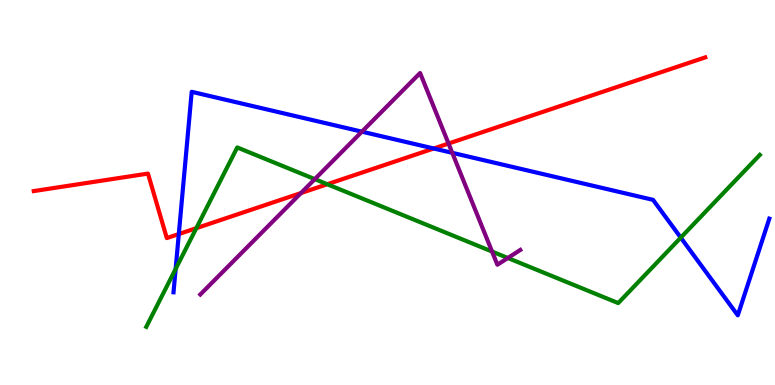[{'lines': ['blue', 'red'], 'intersections': [{'x': 2.31, 'y': 3.92}, {'x': 5.6, 'y': 6.14}]}, {'lines': ['green', 'red'], 'intersections': [{'x': 2.53, 'y': 4.07}, {'x': 4.22, 'y': 5.21}]}, {'lines': ['purple', 'red'], 'intersections': [{'x': 3.88, 'y': 4.99}, {'x': 5.79, 'y': 6.27}]}, {'lines': ['blue', 'green'], 'intersections': [{'x': 2.27, 'y': 3.01}, {'x': 8.78, 'y': 3.83}]}, {'lines': ['blue', 'purple'], 'intersections': [{'x': 4.67, 'y': 6.58}, {'x': 5.84, 'y': 6.03}]}, {'lines': ['green', 'purple'], 'intersections': [{'x': 4.06, 'y': 5.35}, {'x': 6.35, 'y': 3.47}, {'x': 6.55, 'y': 3.3}]}]